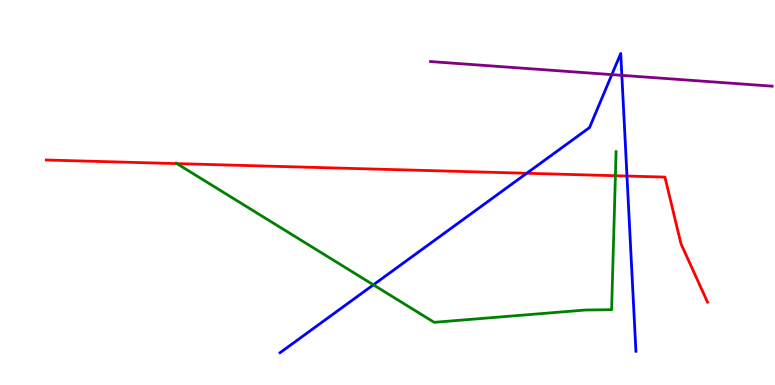[{'lines': ['blue', 'red'], 'intersections': [{'x': 6.8, 'y': 5.5}, {'x': 8.09, 'y': 5.43}]}, {'lines': ['green', 'red'], 'intersections': [{'x': 2.28, 'y': 5.75}, {'x': 7.94, 'y': 5.44}]}, {'lines': ['purple', 'red'], 'intersections': []}, {'lines': ['blue', 'green'], 'intersections': [{'x': 4.82, 'y': 2.6}]}, {'lines': ['blue', 'purple'], 'intersections': [{'x': 7.89, 'y': 8.06}, {'x': 8.02, 'y': 8.04}]}, {'lines': ['green', 'purple'], 'intersections': []}]